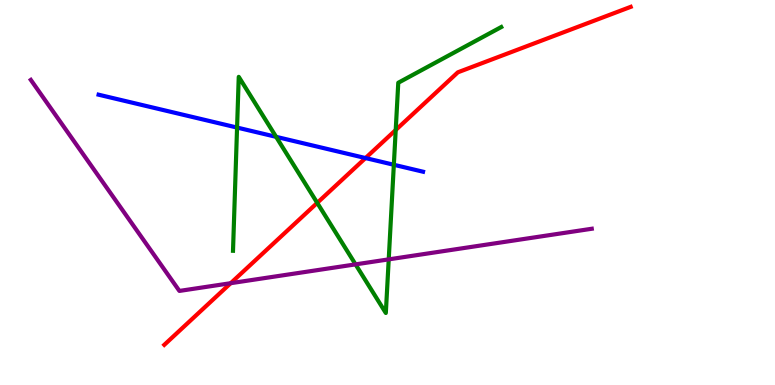[{'lines': ['blue', 'red'], 'intersections': [{'x': 4.72, 'y': 5.89}]}, {'lines': ['green', 'red'], 'intersections': [{'x': 4.09, 'y': 4.73}, {'x': 5.11, 'y': 6.62}]}, {'lines': ['purple', 'red'], 'intersections': [{'x': 2.98, 'y': 2.64}]}, {'lines': ['blue', 'green'], 'intersections': [{'x': 3.06, 'y': 6.69}, {'x': 3.56, 'y': 6.45}, {'x': 5.08, 'y': 5.72}]}, {'lines': ['blue', 'purple'], 'intersections': []}, {'lines': ['green', 'purple'], 'intersections': [{'x': 4.59, 'y': 3.13}, {'x': 5.02, 'y': 3.26}]}]